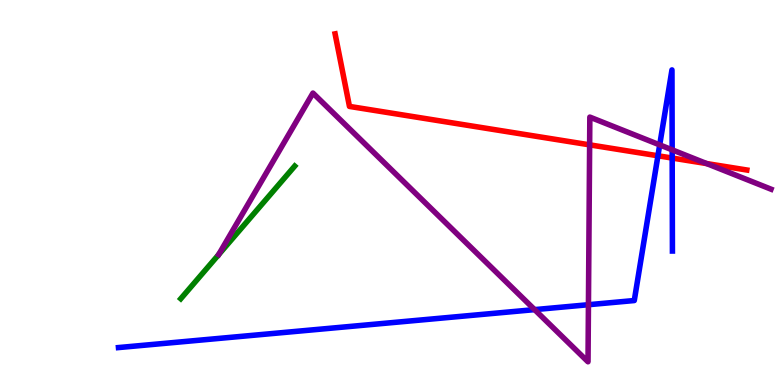[{'lines': ['blue', 'red'], 'intersections': [{'x': 8.49, 'y': 5.95}, {'x': 8.67, 'y': 5.89}]}, {'lines': ['green', 'red'], 'intersections': []}, {'lines': ['purple', 'red'], 'intersections': [{'x': 7.61, 'y': 6.24}, {'x': 9.12, 'y': 5.75}]}, {'lines': ['blue', 'green'], 'intersections': []}, {'lines': ['blue', 'purple'], 'intersections': [{'x': 6.9, 'y': 1.96}, {'x': 7.59, 'y': 2.09}, {'x': 8.51, 'y': 6.24}, {'x': 8.67, 'y': 6.11}]}, {'lines': ['green', 'purple'], 'intersections': []}]